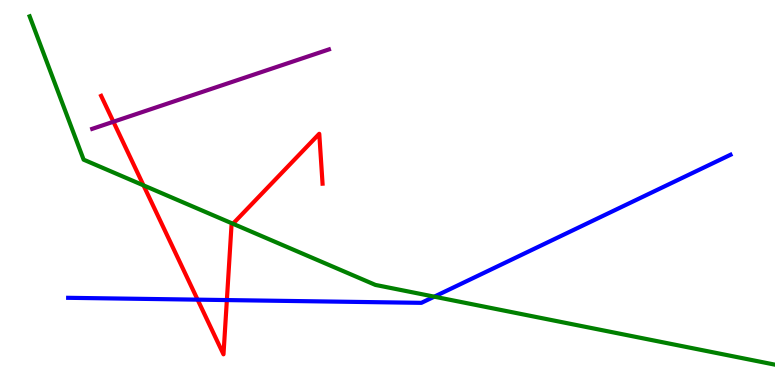[{'lines': ['blue', 'red'], 'intersections': [{'x': 2.55, 'y': 2.22}, {'x': 2.93, 'y': 2.21}]}, {'lines': ['green', 'red'], 'intersections': [{'x': 1.85, 'y': 5.19}, {'x': 3.01, 'y': 4.19}]}, {'lines': ['purple', 'red'], 'intersections': [{'x': 1.46, 'y': 6.84}]}, {'lines': ['blue', 'green'], 'intersections': [{'x': 5.6, 'y': 2.29}]}, {'lines': ['blue', 'purple'], 'intersections': []}, {'lines': ['green', 'purple'], 'intersections': []}]